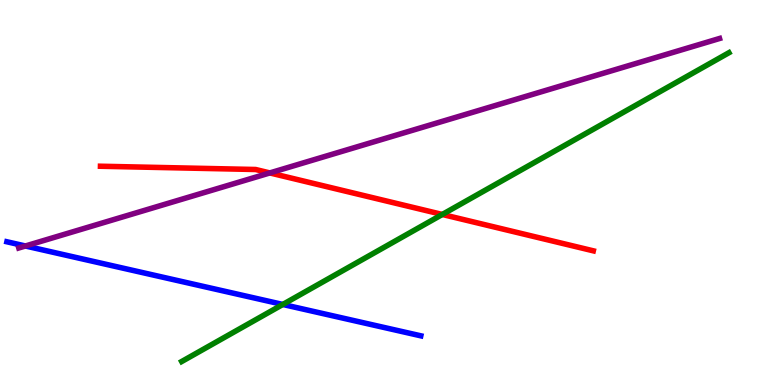[{'lines': ['blue', 'red'], 'intersections': []}, {'lines': ['green', 'red'], 'intersections': [{'x': 5.71, 'y': 4.43}]}, {'lines': ['purple', 'red'], 'intersections': [{'x': 3.48, 'y': 5.51}]}, {'lines': ['blue', 'green'], 'intersections': [{'x': 3.65, 'y': 2.09}]}, {'lines': ['blue', 'purple'], 'intersections': [{'x': 0.328, 'y': 3.61}]}, {'lines': ['green', 'purple'], 'intersections': []}]